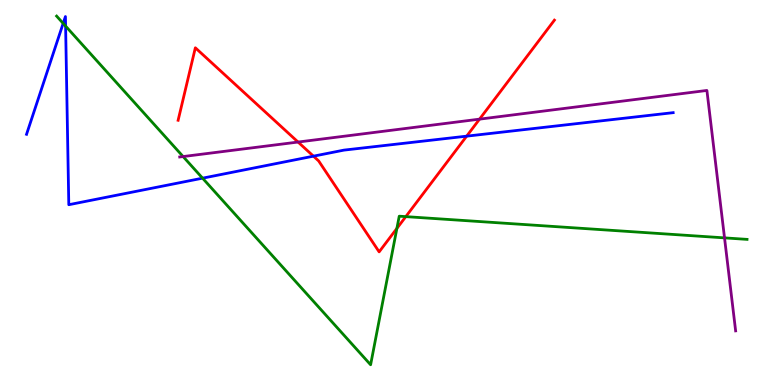[{'lines': ['blue', 'red'], 'intersections': [{'x': 4.04, 'y': 5.94}, {'x': 6.02, 'y': 6.46}]}, {'lines': ['green', 'red'], 'intersections': [{'x': 5.12, 'y': 4.07}, {'x': 5.24, 'y': 4.37}]}, {'lines': ['purple', 'red'], 'intersections': [{'x': 3.85, 'y': 6.31}, {'x': 6.19, 'y': 6.91}]}, {'lines': ['blue', 'green'], 'intersections': [{'x': 0.815, 'y': 9.39}, {'x': 0.846, 'y': 9.32}, {'x': 2.61, 'y': 5.37}]}, {'lines': ['blue', 'purple'], 'intersections': []}, {'lines': ['green', 'purple'], 'intersections': [{'x': 2.36, 'y': 5.93}, {'x': 9.35, 'y': 3.82}]}]